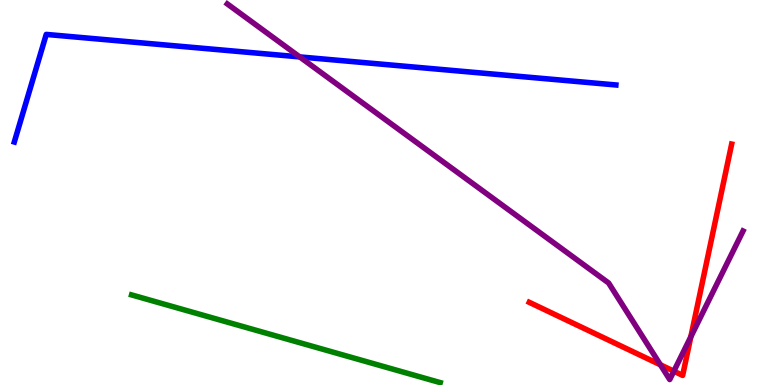[{'lines': ['blue', 'red'], 'intersections': []}, {'lines': ['green', 'red'], 'intersections': []}, {'lines': ['purple', 'red'], 'intersections': [{'x': 8.52, 'y': 0.525}, {'x': 8.69, 'y': 0.358}, {'x': 8.91, 'y': 1.25}]}, {'lines': ['blue', 'green'], 'intersections': []}, {'lines': ['blue', 'purple'], 'intersections': [{'x': 3.87, 'y': 8.52}]}, {'lines': ['green', 'purple'], 'intersections': []}]